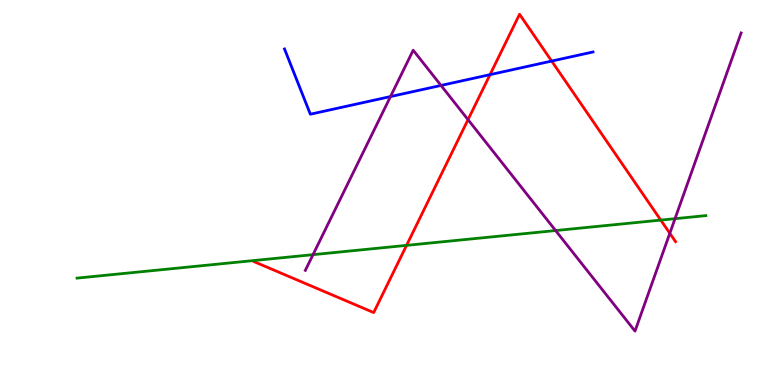[{'lines': ['blue', 'red'], 'intersections': [{'x': 6.32, 'y': 8.06}, {'x': 7.12, 'y': 8.41}]}, {'lines': ['green', 'red'], 'intersections': [{'x': 5.25, 'y': 3.63}, {'x': 8.53, 'y': 4.28}]}, {'lines': ['purple', 'red'], 'intersections': [{'x': 6.04, 'y': 6.89}, {'x': 8.64, 'y': 3.94}]}, {'lines': ['blue', 'green'], 'intersections': []}, {'lines': ['blue', 'purple'], 'intersections': [{'x': 5.04, 'y': 7.49}, {'x': 5.69, 'y': 7.78}]}, {'lines': ['green', 'purple'], 'intersections': [{'x': 4.04, 'y': 3.39}, {'x': 7.17, 'y': 4.01}, {'x': 8.71, 'y': 4.32}]}]